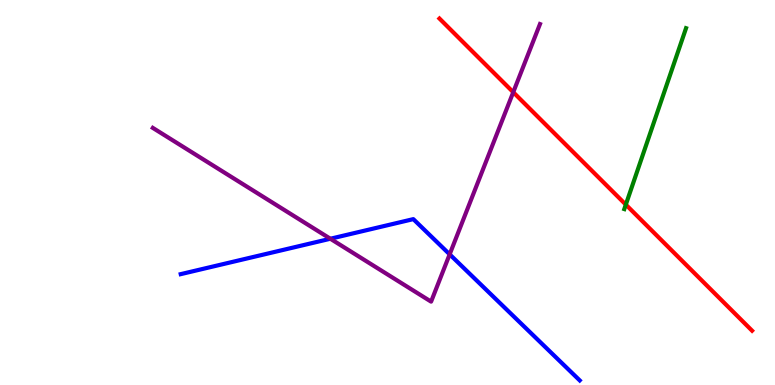[{'lines': ['blue', 'red'], 'intersections': []}, {'lines': ['green', 'red'], 'intersections': [{'x': 8.08, 'y': 4.68}]}, {'lines': ['purple', 'red'], 'intersections': [{'x': 6.62, 'y': 7.6}]}, {'lines': ['blue', 'green'], 'intersections': []}, {'lines': ['blue', 'purple'], 'intersections': [{'x': 4.26, 'y': 3.8}, {'x': 5.8, 'y': 3.39}]}, {'lines': ['green', 'purple'], 'intersections': []}]